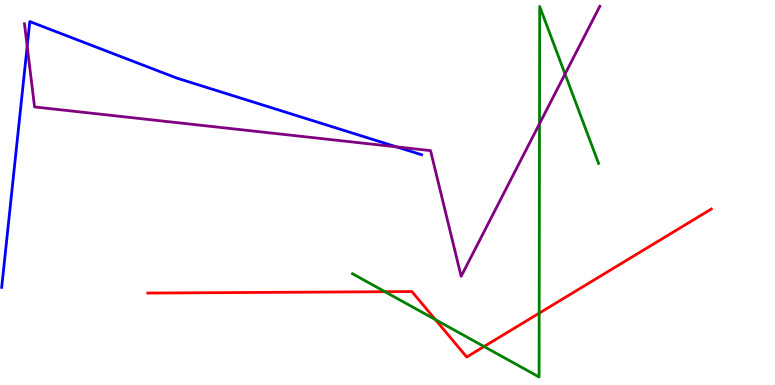[{'lines': ['blue', 'red'], 'intersections': []}, {'lines': ['green', 'red'], 'intersections': [{'x': 4.97, 'y': 2.42}, {'x': 5.62, 'y': 1.7}, {'x': 6.25, 'y': 0.999}, {'x': 6.96, 'y': 1.87}]}, {'lines': ['purple', 'red'], 'intersections': []}, {'lines': ['blue', 'green'], 'intersections': []}, {'lines': ['blue', 'purple'], 'intersections': [{'x': 0.351, 'y': 8.8}, {'x': 5.12, 'y': 6.19}]}, {'lines': ['green', 'purple'], 'intersections': [{'x': 6.96, 'y': 6.79}, {'x': 7.29, 'y': 8.08}]}]